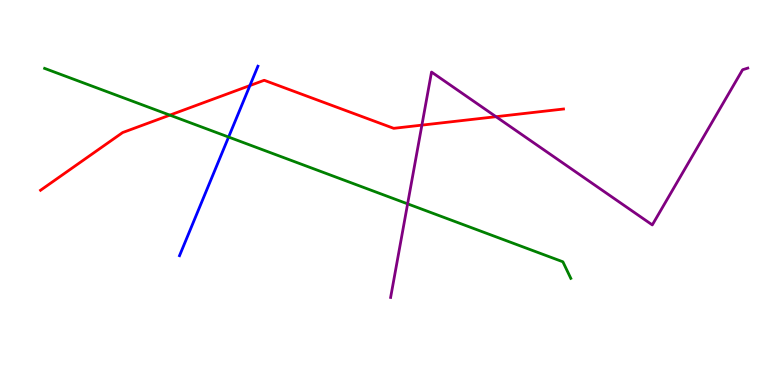[{'lines': ['blue', 'red'], 'intersections': [{'x': 3.22, 'y': 7.78}]}, {'lines': ['green', 'red'], 'intersections': [{'x': 2.19, 'y': 7.01}]}, {'lines': ['purple', 'red'], 'intersections': [{'x': 5.44, 'y': 6.75}, {'x': 6.4, 'y': 6.97}]}, {'lines': ['blue', 'green'], 'intersections': [{'x': 2.95, 'y': 6.44}]}, {'lines': ['blue', 'purple'], 'intersections': []}, {'lines': ['green', 'purple'], 'intersections': [{'x': 5.26, 'y': 4.71}]}]